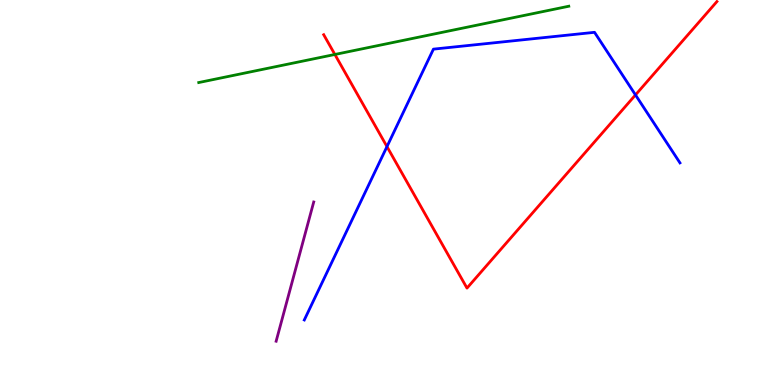[{'lines': ['blue', 'red'], 'intersections': [{'x': 4.99, 'y': 6.19}, {'x': 8.2, 'y': 7.53}]}, {'lines': ['green', 'red'], 'intersections': [{'x': 4.32, 'y': 8.59}]}, {'lines': ['purple', 'red'], 'intersections': []}, {'lines': ['blue', 'green'], 'intersections': []}, {'lines': ['blue', 'purple'], 'intersections': []}, {'lines': ['green', 'purple'], 'intersections': []}]